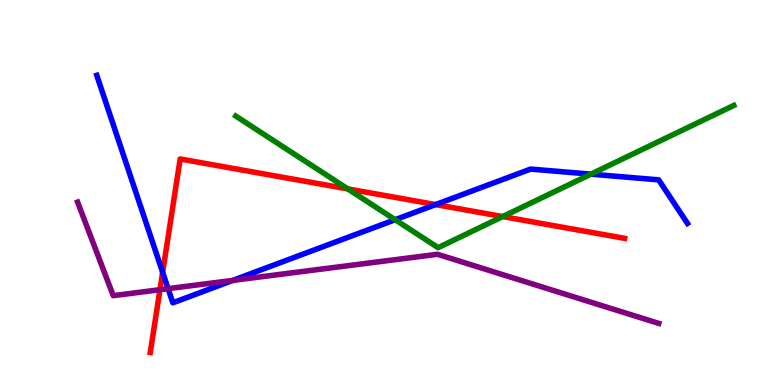[{'lines': ['blue', 'red'], 'intersections': [{'x': 2.1, 'y': 2.93}, {'x': 5.62, 'y': 4.69}]}, {'lines': ['green', 'red'], 'intersections': [{'x': 4.49, 'y': 5.09}, {'x': 6.49, 'y': 4.37}]}, {'lines': ['purple', 'red'], 'intersections': [{'x': 2.06, 'y': 2.48}]}, {'lines': ['blue', 'green'], 'intersections': [{'x': 5.1, 'y': 4.29}, {'x': 7.62, 'y': 5.48}]}, {'lines': ['blue', 'purple'], 'intersections': [{'x': 2.17, 'y': 2.5}, {'x': 3.0, 'y': 2.72}]}, {'lines': ['green', 'purple'], 'intersections': []}]